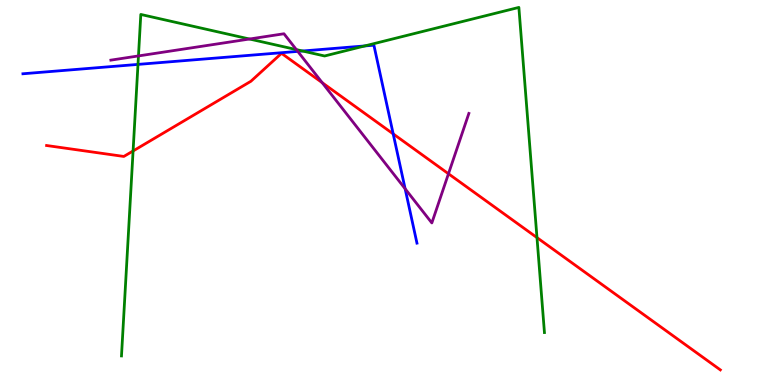[{'lines': ['blue', 'red'], 'intersections': [{'x': 5.07, 'y': 6.52}]}, {'lines': ['green', 'red'], 'intersections': [{'x': 1.72, 'y': 6.08}, {'x': 6.93, 'y': 3.83}]}, {'lines': ['purple', 'red'], 'intersections': [{'x': 4.16, 'y': 7.85}, {'x': 5.79, 'y': 5.49}]}, {'lines': ['blue', 'green'], 'intersections': [{'x': 1.78, 'y': 8.33}, {'x': 3.9, 'y': 8.68}, {'x': 4.71, 'y': 8.81}]}, {'lines': ['blue', 'purple'], 'intersections': [{'x': 3.84, 'y': 8.67}, {'x': 5.23, 'y': 5.1}]}, {'lines': ['green', 'purple'], 'intersections': [{'x': 1.79, 'y': 8.55}, {'x': 3.22, 'y': 8.99}, {'x': 3.82, 'y': 8.71}]}]